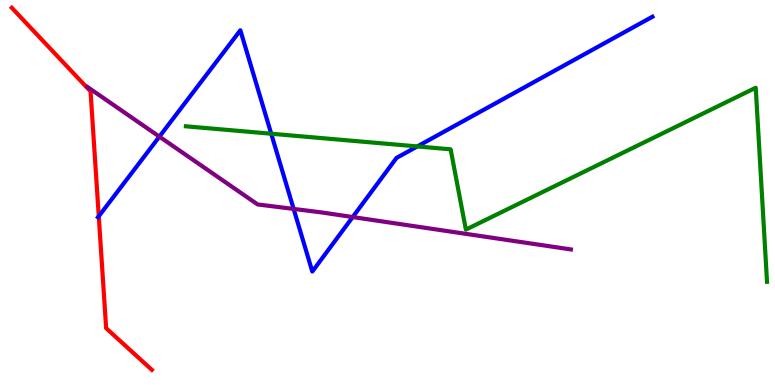[{'lines': ['blue', 'red'], 'intersections': [{'x': 1.27, 'y': 4.38}]}, {'lines': ['green', 'red'], 'intersections': []}, {'lines': ['purple', 'red'], 'intersections': []}, {'lines': ['blue', 'green'], 'intersections': [{'x': 3.5, 'y': 6.53}, {'x': 5.38, 'y': 6.2}]}, {'lines': ['blue', 'purple'], 'intersections': [{'x': 2.06, 'y': 6.45}, {'x': 3.79, 'y': 4.57}, {'x': 4.55, 'y': 4.36}]}, {'lines': ['green', 'purple'], 'intersections': []}]